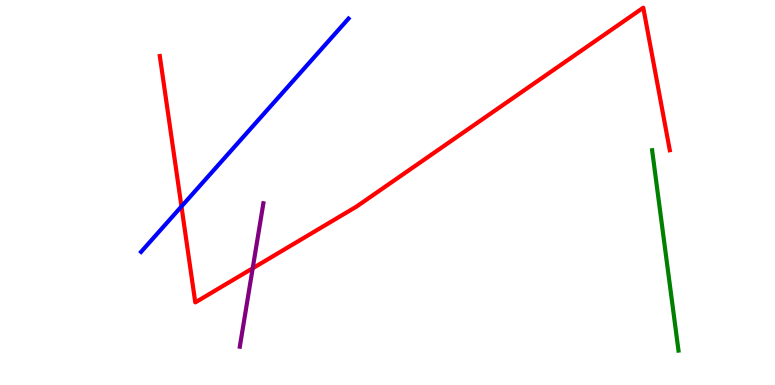[{'lines': ['blue', 'red'], 'intersections': [{'x': 2.34, 'y': 4.64}]}, {'lines': ['green', 'red'], 'intersections': []}, {'lines': ['purple', 'red'], 'intersections': [{'x': 3.26, 'y': 3.03}]}, {'lines': ['blue', 'green'], 'intersections': []}, {'lines': ['blue', 'purple'], 'intersections': []}, {'lines': ['green', 'purple'], 'intersections': []}]